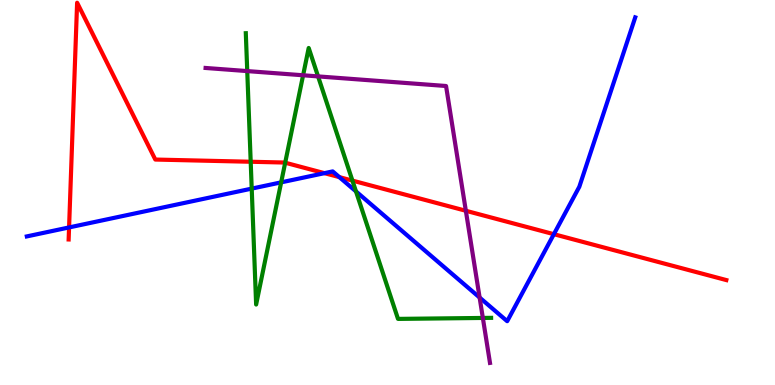[{'lines': ['blue', 'red'], 'intersections': [{'x': 0.891, 'y': 4.09}, {'x': 4.19, 'y': 5.5}, {'x': 4.38, 'y': 5.4}, {'x': 7.15, 'y': 3.92}]}, {'lines': ['green', 'red'], 'intersections': [{'x': 3.23, 'y': 5.8}, {'x': 3.68, 'y': 5.77}, {'x': 4.55, 'y': 5.31}]}, {'lines': ['purple', 'red'], 'intersections': [{'x': 6.01, 'y': 4.53}]}, {'lines': ['blue', 'green'], 'intersections': [{'x': 3.25, 'y': 5.1}, {'x': 3.63, 'y': 5.26}, {'x': 4.59, 'y': 5.03}]}, {'lines': ['blue', 'purple'], 'intersections': [{'x': 6.19, 'y': 2.27}]}, {'lines': ['green', 'purple'], 'intersections': [{'x': 3.19, 'y': 8.15}, {'x': 3.91, 'y': 8.04}, {'x': 4.1, 'y': 8.02}, {'x': 6.23, 'y': 1.74}]}]